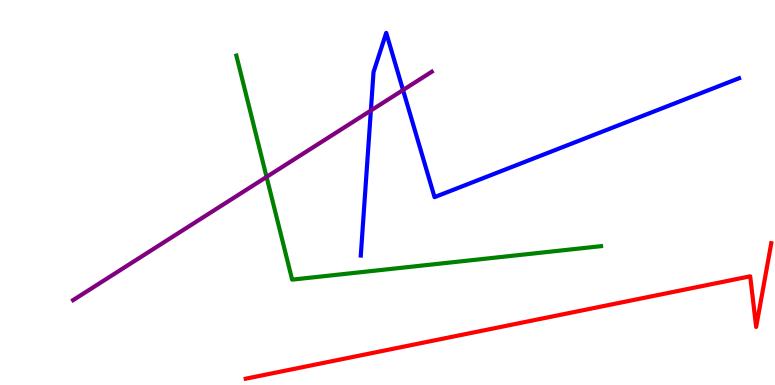[{'lines': ['blue', 'red'], 'intersections': []}, {'lines': ['green', 'red'], 'intersections': []}, {'lines': ['purple', 'red'], 'intersections': []}, {'lines': ['blue', 'green'], 'intersections': []}, {'lines': ['blue', 'purple'], 'intersections': [{'x': 4.79, 'y': 7.13}, {'x': 5.2, 'y': 7.66}]}, {'lines': ['green', 'purple'], 'intersections': [{'x': 3.44, 'y': 5.4}]}]